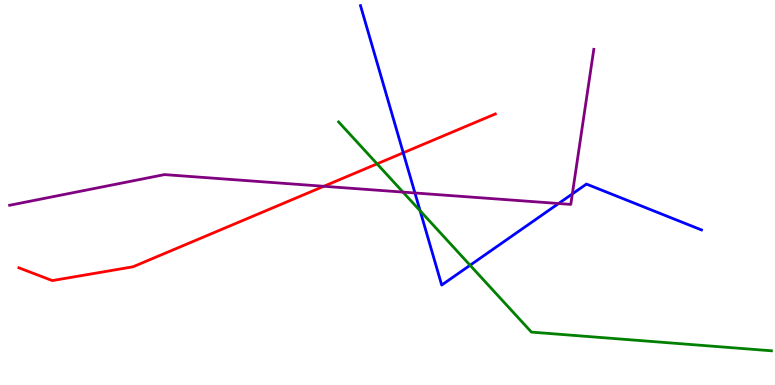[{'lines': ['blue', 'red'], 'intersections': [{'x': 5.2, 'y': 6.03}]}, {'lines': ['green', 'red'], 'intersections': [{'x': 4.87, 'y': 5.74}]}, {'lines': ['purple', 'red'], 'intersections': [{'x': 4.18, 'y': 5.16}]}, {'lines': ['blue', 'green'], 'intersections': [{'x': 5.42, 'y': 4.53}, {'x': 6.07, 'y': 3.11}]}, {'lines': ['blue', 'purple'], 'intersections': [{'x': 5.35, 'y': 4.99}, {'x': 7.21, 'y': 4.71}, {'x': 7.38, 'y': 4.96}]}, {'lines': ['green', 'purple'], 'intersections': [{'x': 5.2, 'y': 5.01}]}]